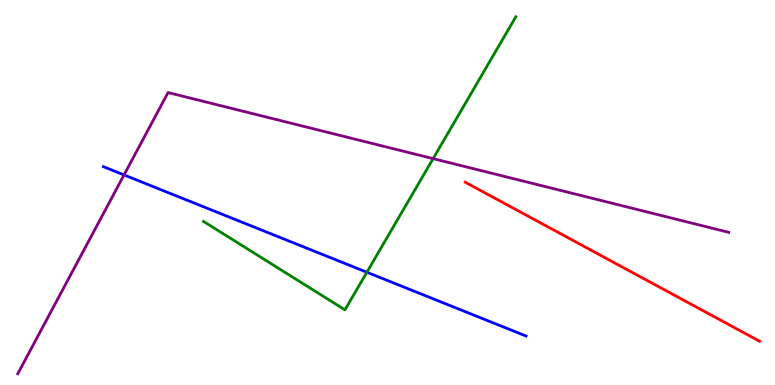[{'lines': ['blue', 'red'], 'intersections': []}, {'lines': ['green', 'red'], 'intersections': []}, {'lines': ['purple', 'red'], 'intersections': []}, {'lines': ['blue', 'green'], 'intersections': [{'x': 4.73, 'y': 2.93}]}, {'lines': ['blue', 'purple'], 'intersections': [{'x': 1.6, 'y': 5.46}]}, {'lines': ['green', 'purple'], 'intersections': [{'x': 5.59, 'y': 5.88}]}]